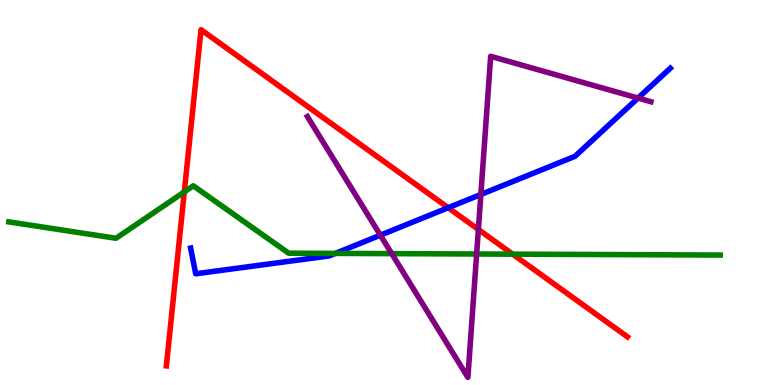[{'lines': ['blue', 'red'], 'intersections': [{'x': 5.78, 'y': 4.6}]}, {'lines': ['green', 'red'], 'intersections': [{'x': 2.38, 'y': 5.02}, {'x': 6.61, 'y': 3.4}]}, {'lines': ['purple', 'red'], 'intersections': [{'x': 6.17, 'y': 4.04}]}, {'lines': ['blue', 'green'], 'intersections': [{'x': 4.33, 'y': 3.42}]}, {'lines': ['blue', 'purple'], 'intersections': [{'x': 4.91, 'y': 3.89}, {'x': 6.2, 'y': 4.95}, {'x': 8.23, 'y': 7.45}]}, {'lines': ['green', 'purple'], 'intersections': [{'x': 5.05, 'y': 3.41}, {'x': 6.15, 'y': 3.4}]}]